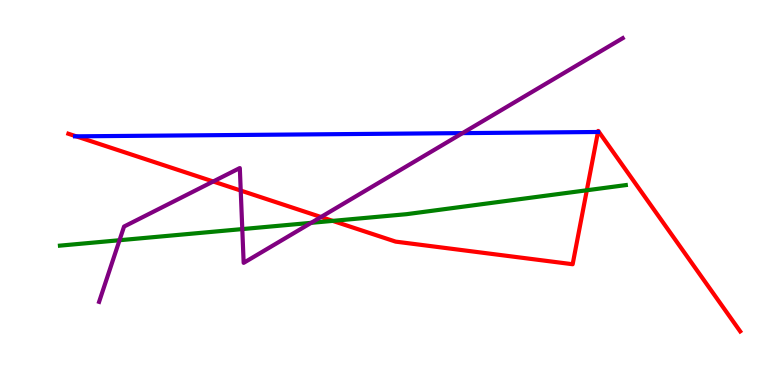[{'lines': ['blue', 'red'], 'intersections': [{'x': 0.983, 'y': 6.46}, {'x': 7.72, 'y': 6.57}]}, {'lines': ['green', 'red'], 'intersections': [{'x': 4.29, 'y': 4.26}, {'x': 7.57, 'y': 5.06}]}, {'lines': ['purple', 'red'], 'intersections': [{'x': 2.75, 'y': 5.29}, {'x': 3.11, 'y': 5.05}, {'x': 4.14, 'y': 4.36}]}, {'lines': ['blue', 'green'], 'intersections': []}, {'lines': ['blue', 'purple'], 'intersections': [{'x': 5.97, 'y': 6.54}]}, {'lines': ['green', 'purple'], 'intersections': [{'x': 1.54, 'y': 3.76}, {'x': 3.13, 'y': 4.05}, {'x': 4.02, 'y': 4.21}]}]